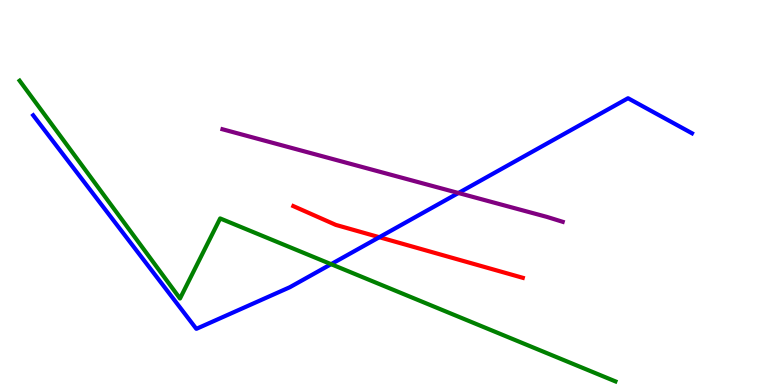[{'lines': ['blue', 'red'], 'intersections': [{'x': 4.89, 'y': 3.84}]}, {'lines': ['green', 'red'], 'intersections': []}, {'lines': ['purple', 'red'], 'intersections': []}, {'lines': ['blue', 'green'], 'intersections': [{'x': 4.27, 'y': 3.14}]}, {'lines': ['blue', 'purple'], 'intersections': [{'x': 5.92, 'y': 4.99}]}, {'lines': ['green', 'purple'], 'intersections': []}]